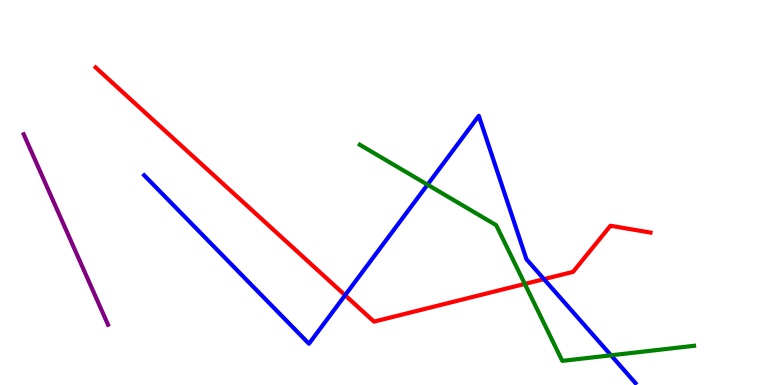[{'lines': ['blue', 'red'], 'intersections': [{'x': 4.45, 'y': 2.33}, {'x': 7.02, 'y': 2.75}]}, {'lines': ['green', 'red'], 'intersections': [{'x': 6.77, 'y': 2.63}]}, {'lines': ['purple', 'red'], 'intersections': []}, {'lines': ['blue', 'green'], 'intersections': [{'x': 5.52, 'y': 5.2}, {'x': 7.88, 'y': 0.771}]}, {'lines': ['blue', 'purple'], 'intersections': []}, {'lines': ['green', 'purple'], 'intersections': []}]